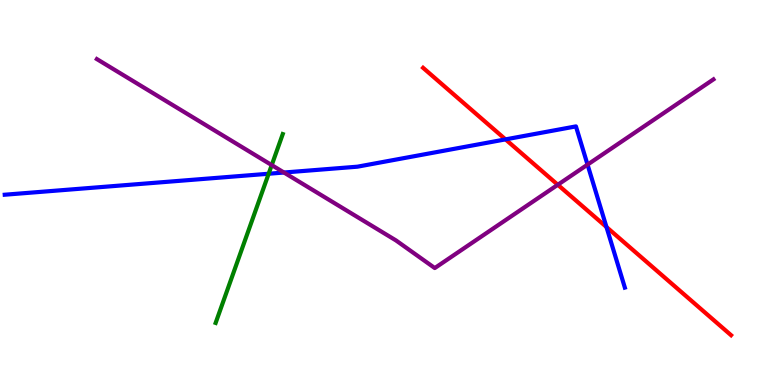[{'lines': ['blue', 'red'], 'intersections': [{'x': 6.52, 'y': 6.38}, {'x': 7.83, 'y': 4.1}]}, {'lines': ['green', 'red'], 'intersections': []}, {'lines': ['purple', 'red'], 'intersections': [{'x': 7.2, 'y': 5.2}]}, {'lines': ['blue', 'green'], 'intersections': [{'x': 3.47, 'y': 5.49}]}, {'lines': ['blue', 'purple'], 'intersections': [{'x': 3.66, 'y': 5.52}, {'x': 7.58, 'y': 5.72}]}, {'lines': ['green', 'purple'], 'intersections': [{'x': 3.51, 'y': 5.71}]}]